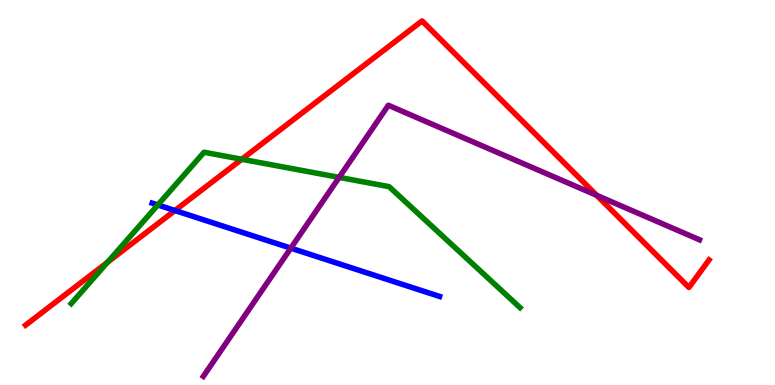[{'lines': ['blue', 'red'], 'intersections': [{'x': 2.26, 'y': 4.53}]}, {'lines': ['green', 'red'], 'intersections': [{'x': 1.39, 'y': 3.19}, {'x': 3.12, 'y': 5.86}]}, {'lines': ['purple', 'red'], 'intersections': [{'x': 7.7, 'y': 4.93}]}, {'lines': ['blue', 'green'], 'intersections': [{'x': 2.04, 'y': 4.68}]}, {'lines': ['blue', 'purple'], 'intersections': [{'x': 3.75, 'y': 3.55}]}, {'lines': ['green', 'purple'], 'intersections': [{'x': 4.38, 'y': 5.39}]}]